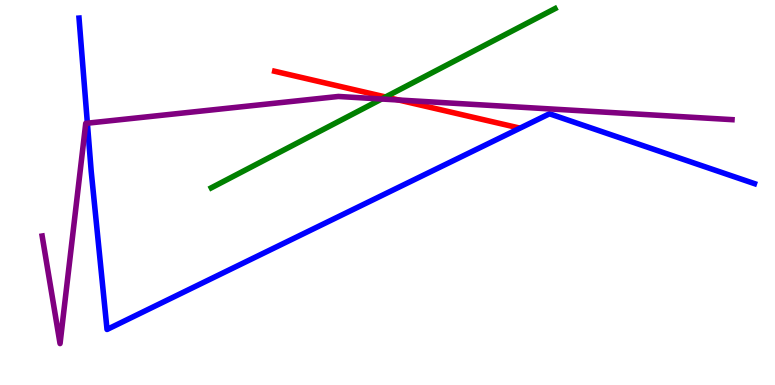[{'lines': ['blue', 'red'], 'intersections': []}, {'lines': ['green', 'red'], 'intersections': [{'x': 4.97, 'y': 7.48}]}, {'lines': ['purple', 'red'], 'intersections': [{'x': 5.14, 'y': 7.4}]}, {'lines': ['blue', 'green'], 'intersections': []}, {'lines': ['blue', 'purple'], 'intersections': [{'x': 1.13, 'y': 6.8}]}, {'lines': ['green', 'purple'], 'intersections': [{'x': 4.92, 'y': 7.43}]}]